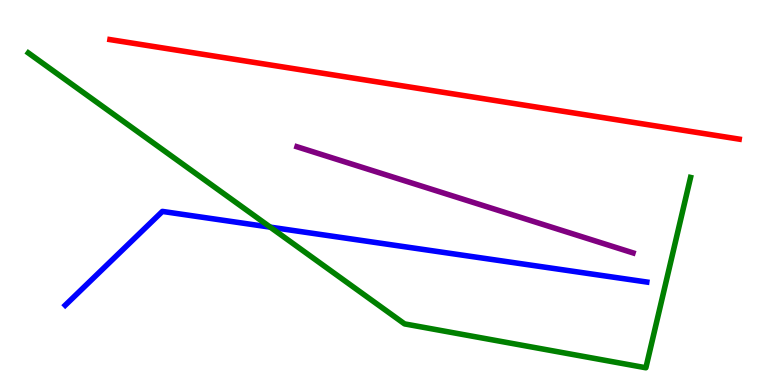[{'lines': ['blue', 'red'], 'intersections': []}, {'lines': ['green', 'red'], 'intersections': []}, {'lines': ['purple', 'red'], 'intersections': []}, {'lines': ['blue', 'green'], 'intersections': [{'x': 3.49, 'y': 4.1}]}, {'lines': ['blue', 'purple'], 'intersections': []}, {'lines': ['green', 'purple'], 'intersections': []}]